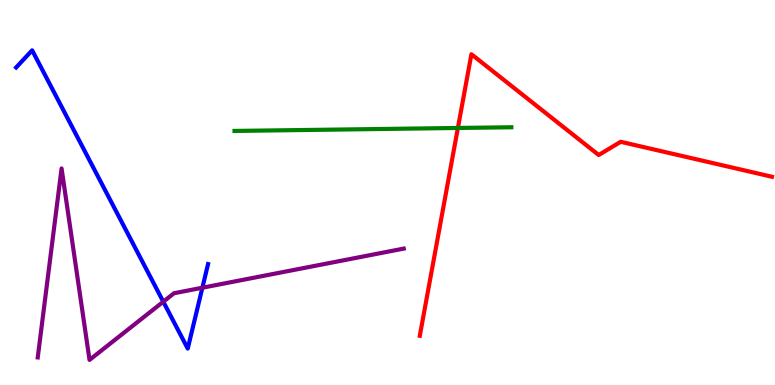[{'lines': ['blue', 'red'], 'intersections': []}, {'lines': ['green', 'red'], 'intersections': [{'x': 5.91, 'y': 6.68}]}, {'lines': ['purple', 'red'], 'intersections': []}, {'lines': ['blue', 'green'], 'intersections': []}, {'lines': ['blue', 'purple'], 'intersections': [{'x': 2.11, 'y': 2.16}, {'x': 2.61, 'y': 2.53}]}, {'lines': ['green', 'purple'], 'intersections': []}]